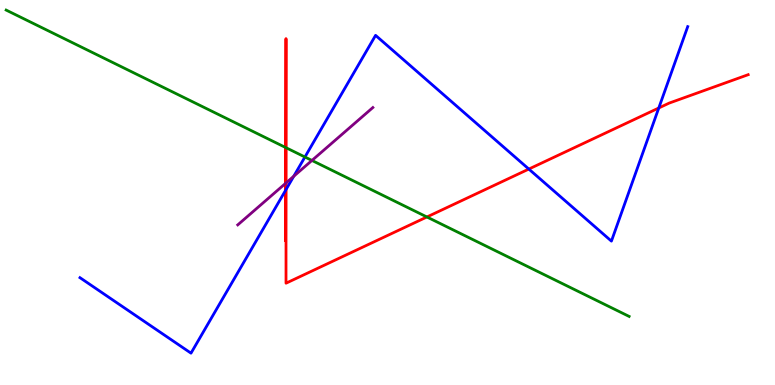[{'lines': ['blue', 'red'], 'intersections': [{'x': 3.69, 'y': 5.06}, {'x': 3.69, 'y': 5.08}, {'x': 6.82, 'y': 5.61}, {'x': 8.5, 'y': 7.2}]}, {'lines': ['green', 'red'], 'intersections': [{'x': 3.69, 'y': 6.17}, {'x': 3.69, 'y': 6.16}, {'x': 5.51, 'y': 4.36}]}, {'lines': ['purple', 'red'], 'intersections': [{'x': 3.69, 'y': 5.24}, {'x': 3.69, 'y': 5.25}]}, {'lines': ['blue', 'green'], 'intersections': [{'x': 3.93, 'y': 5.92}]}, {'lines': ['blue', 'purple'], 'intersections': [{'x': 3.79, 'y': 5.42}]}, {'lines': ['green', 'purple'], 'intersections': [{'x': 4.03, 'y': 5.83}]}]